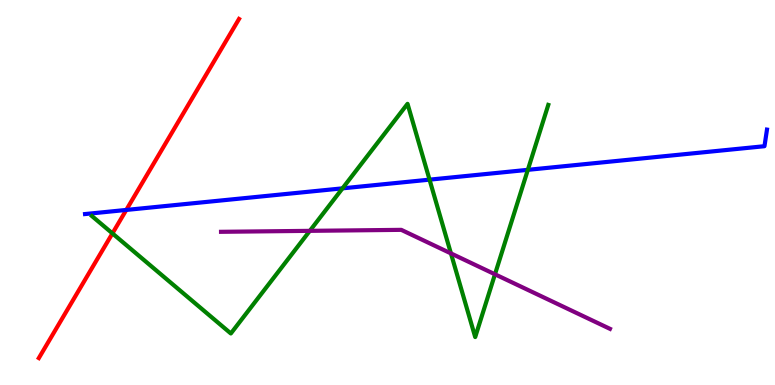[{'lines': ['blue', 'red'], 'intersections': [{'x': 1.63, 'y': 4.55}]}, {'lines': ['green', 'red'], 'intersections': [{'x': 1.45, 'y': 3.94}]}, {'lines': ['purple', 'red'], 'intersections': []}, {'lines': ['blue', 'green'], 'intersections': [{'x': 4.42, 'y': 5.11}, {'x': 5.54, 'y': 5.33}, {'x': 6.81, 'y': 5.59}]}, {'lines': ['blue', 'purple'], 'intersections': []}, {'lines': ['green', 'purple'], 'intersections': [{'x': 4.0, 'y': 4.0}, {'x': 5.82, 'y': 3.42}, {'x': 6.39, 'y': 2.88}]}]